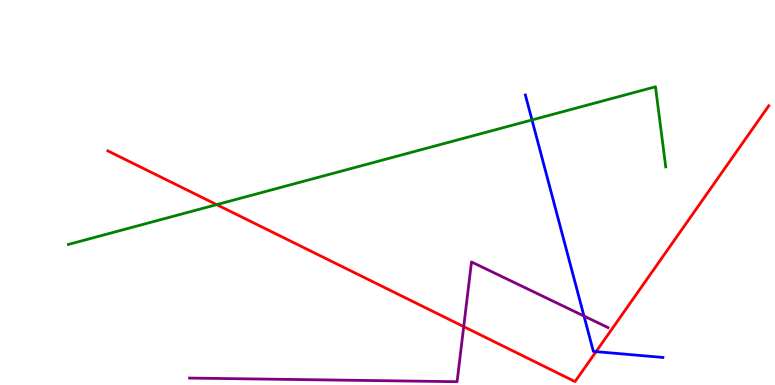[{'lines': ['blue', 'red'], 'intersections': [{'x': 7.69, 'y': 0.867}]}, {'lines': ['green', 'red'], 'intersections': [{'x': 2.8, 'y': 4.69}]}, {'lines': ['purple', 'red'], 'intersections': [{'x': 5.98, 'y': 1.52}]}, {'lines': ['blue', 'green'], 'intersections': [{'x': 6.86, 'y': 6.88}]}, {'lines': ['blue', 'purple'], 'intersections': [{'x': 7.54, 'y': 1.79}]}, {'lines': ['green', 'purple'], 'intersections': []}]